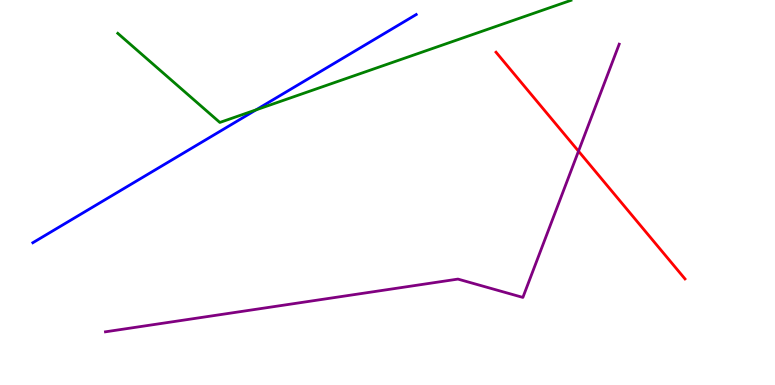[{'lines': ['blue', 'red'], 'intersections': []}, {'lines': ['green', 'red'], 'intersections': []}, {'lines': ['purple', 'red'], 'intersections': [{'x': 7.46, 'y': 6.07}]}, {'lines': ['blue', 'green'], 'intersections': [{'x': 3.3, 'y': 7.15}]}, {'lines': ['blue', 'purple'], 'intersections': []}, {'lines': ['green', 'purple'], 'intersections': []}]